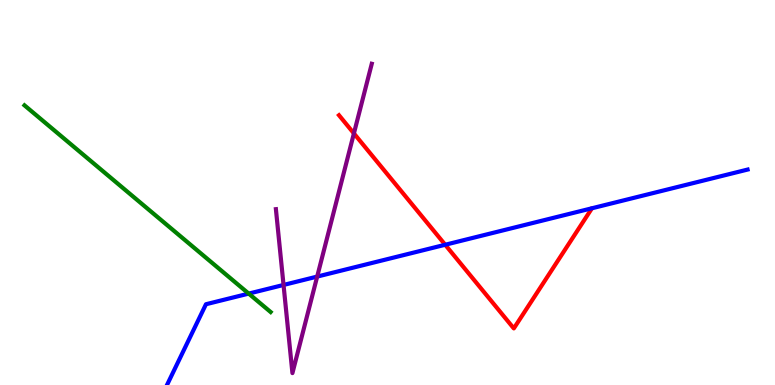[{'lines': ['blue', 'red'], 'intersections': [{'x': 5.74, 'y': 3.64}]}, {'lines': ['green', 'red'], 'intersections': []}, {'lines': ['purple', 'red'], 'intersections': [{'x': 4.57, 'y': 6.53}]}, {'lines': ['blue', 'green'], 'intersections': [{'x': 3.21, 'y': 2.37}]}, {'lines': ['blue', 'purple'], 'intersections': [{'x': 3.66, 'y': 2.6}, {'x': 4.09, 'y': 2.82}]}, {'lines': ['green', 'purple'], 'intersections': []}]